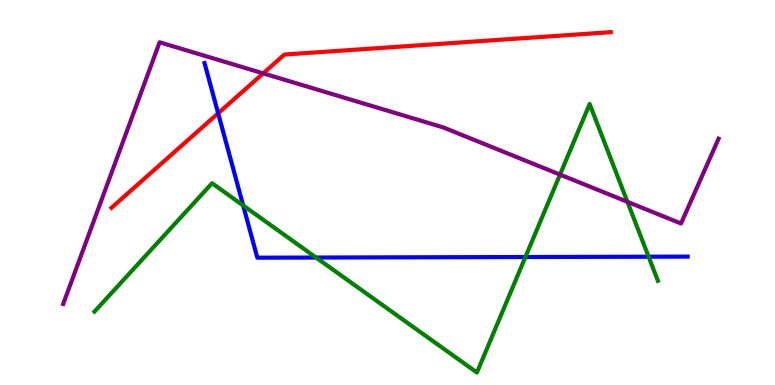[{'lines': ['blue', 'red'], 'intersections': [{'x': 2.81, 'y': 7.06}]}, {'lines': ['green', 'red'], 'intersections': []}, {'lines': ['purple', 'red'], 'intersections': [{'x': 3.4, 'y': 8.09}]}, {'lines': ['blue', 'green'], 'intersections': [{'x': 3.14, 'y': 4.66}, {'x': 4.08, 'y': 3.31}, {'x': 6.78, 'y': 3.32}, {'x': 8.37, 'y': 3.33}]}, {'lines': ['blue', 'purple'], 'intersections': []}, {'lines': ['green', 'purple'], 'intersections': [{'x': 7.23, 'y': 5.46}, {'x': 8.1, 'y': 4.76}]}]